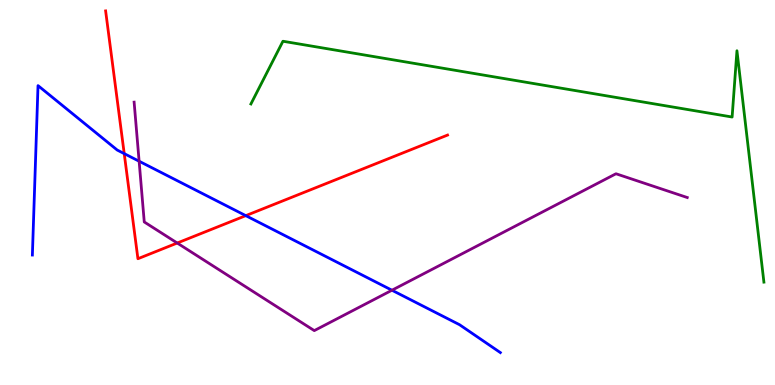[{'lines': ['blue', 'red'], 'intersections': [{'x': 1.6, 'y': 6.01}, {'x': 3.17, 'y': 4.4}]}, {'lines': ['green', 'red'], 'intersections': []}, {'lines': ['purple', 'red'], 'intersections': [{'x': 2.29, 'y': 3.69}]}, {'lines': ['blue', 'green'], 'intersections': []}, {'lines': ['blue', 'purple'], 'intersections': [{'x': 1.8, 'y': 5.81}, {'x': 5.06, 'y': 2.46}]}, {'lines': ['green', 'purple'], 'intersections': []}]